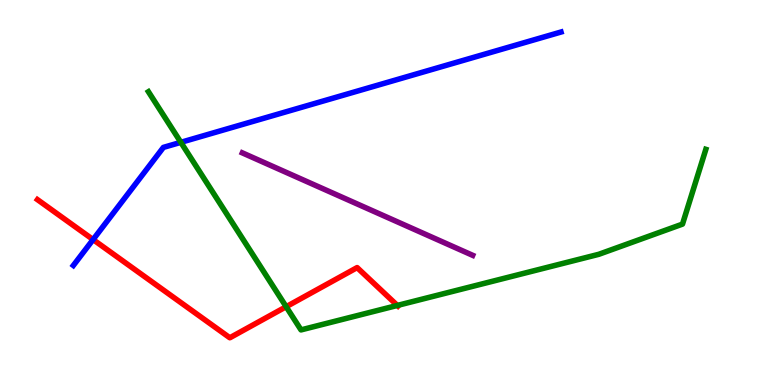[{'lines': ['blue', 'red'], 'intersections': [{'x': 1.2, 'y': 3.78}]}, {'lines': ['green', 'red'], 'intersections': [{'x': 3.69, 'y': 2.03}, {'x': 5.13, 'y': 2.07}]}, {'lines': ['purple', 'red'], 'intersections': []}, {'lines': ['blue', 'green'], 'intersections': [{'x': 2.33, 'y': 6.3}]}, {'lines': ['blue', 'purple'], 'intersections': []}, {'lines': ['green', 'purple'], 'intersections': []}]